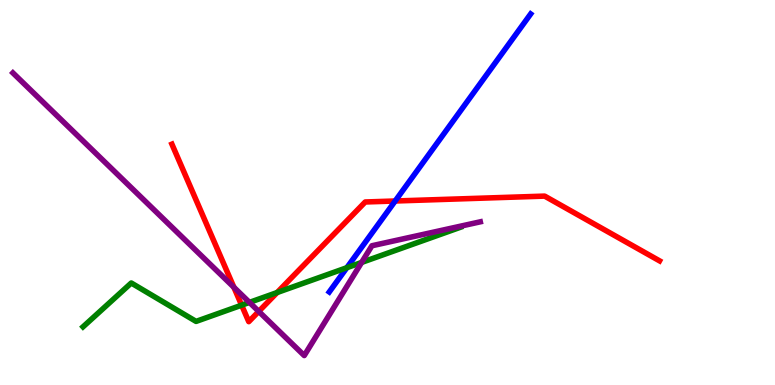[{'lines': ['blue', 'red'], 'intersections': [{'x': 5.1, 'y': 4.78}]}, {'lines': ['green', 'red'], 'intersections': [{'x': 3.12, 'y': 2.07}, {'x': 3.58, 'y': 2.4}]}, {'lines': ['purple', 'red'], 'intersections': [{'x': 3.02, 'y': 2.54}, {'x': 3.34, 'y': 1.91}]}, {'lines': ['blue', 'green'], 'intersections': [{'x': 4.48, 'y': 3.05}]}, {'lines': ['blue', 'purple'], 'intersections': []}, {'lines': ['green', 'purple'], 'intersections': [{'x': 3.22, 'y': 2.15}, {'x': 4.67, 'y': 3.18}]}]